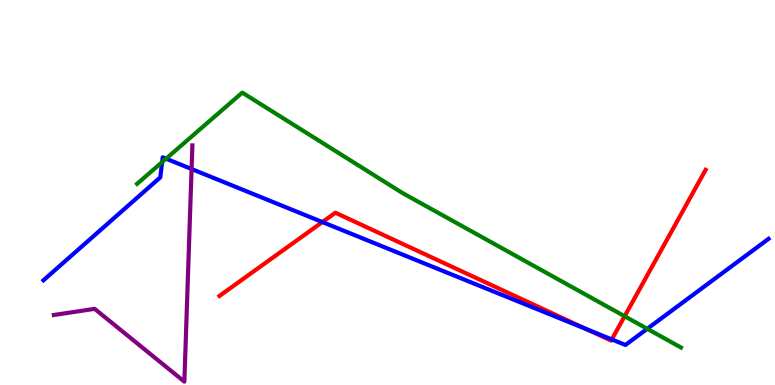[{'lines': ['blue', 'red'], 'intersections': [{'x': 4.16, 'y': 4.23}, {'x': 7.57, 'y': 1.45}, {'x': 7.89, 'y': 1.18}]}, {'lines': ['green', 'red'], 'intersections': [{'x': 8.06, 'y': 1.79}]}, {'lines': ['purple', 'red'], 'intersections': []}, {'lines': ['blue', 'green'], 'intersections': [{'x': 2.09, 'y': 5.79}, {'x': 2.14, 'y': 5.88}, {'x': 8.35, 'y': 1.46}]}, {'lines': ['blue', 'purple'], 'intersections': [{'x': 2.47, 'y': 5.61}]}, {'lines': ['green', 'purple'], 'intersections': []}]